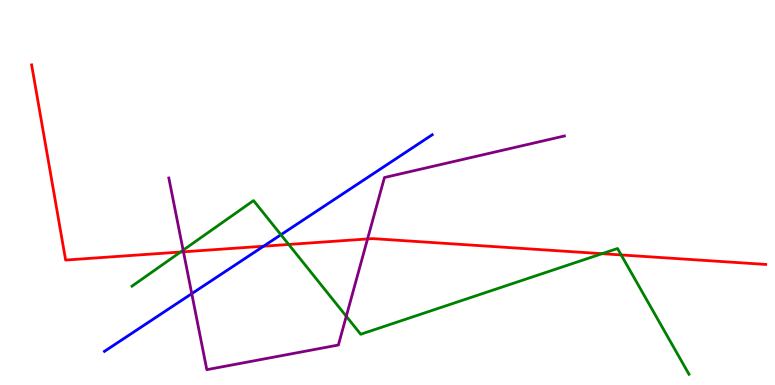[{'lines': ['blue', 'red'], 'intersections': [{'x': 3.4, 'y': 3.6}]}, {'lines': ['green', 'red'], 'intersections': [{'x': 2.33, 'y': 3.45}, {'x': 3.73, 'y': 3.65}, {'x': 7.77, 'y': 3.41}, {'x': 8.02, 'y': 3.38}]}, {'lines': ['purple', 'red'], 'intersections': [{'x': 2.37, 'y': 3.46}, {'x': 4.74, 'y': 3.79}]}, {'lines': ['blue', 'green'], 'intersections': [{'x': 3.62, 'y': 3.9}]}, {'lines': ['blue', 'purple'], 'intersections': [{'x': 2.47, 'y': 2.37}]}, {'lines': ['green', 'purple'], 'intersections': [{'x': 2.36, 'y': 3.5}, {'x': 4.47, 'y': 1.79}]}]